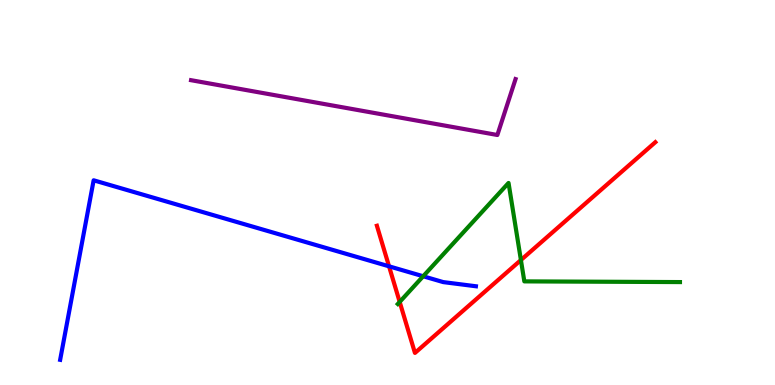[{'lines': ['blue', 'red'], 'intersections': [{'x': 5.02, 'y': 3.08}]}, {'lines': ['green', 'red'], 'intersections': [{'x': 5.16, 'y': 2.16}, {'x': 6.72, 'y': 3.25}]}, {'lines': ['purple', 'red'], 'intersections': []}, {'lines': ['blue', 'green'], 'intersections': [{'x': 5.46, 'y': 2.82}]}, {'lines': ['blue', 'purple'], 'intersections': []}, {'lines': ['green', 'purple'], 'intersections': []}]